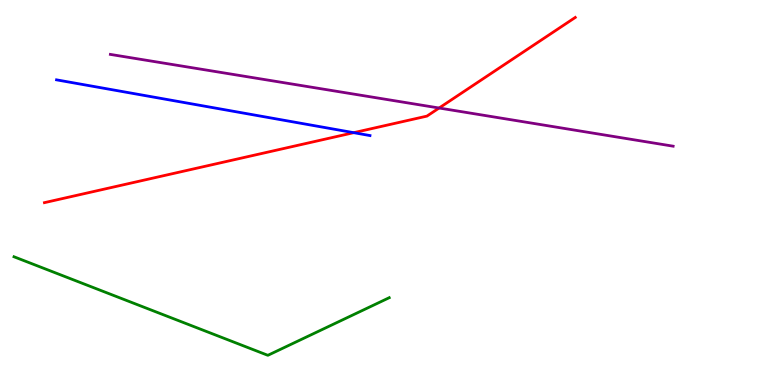[{'lines': ['blue', 'red'], 'intersections': [{'x': 4.56, 'y': 6.55}]}, {'lines': ['green', 'red'], 'intersections': []}, {'lines': ['purple', 'red'], 'intersections': [{'x': 5.67, 'y': 7.19}]}, {'lines': ['blue', 'green'], 'intersections': []}, {'lines': ['blue', 'purple'], 'intersections': []}, {'lines': ['green', 'purple'], 'intersections': []}]